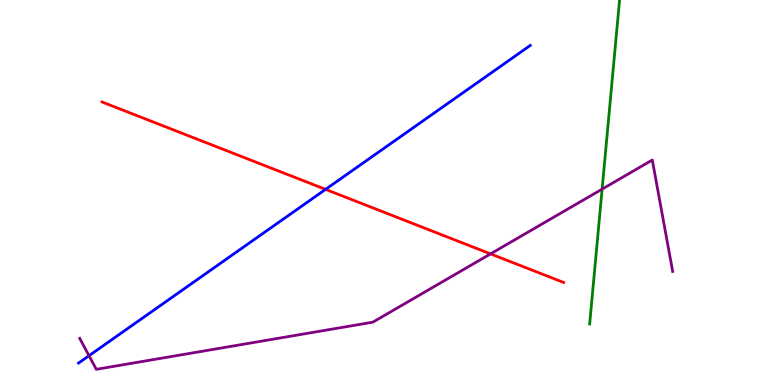[{'lines': ['blue', 'red'], 'intersections': [{'x': 4.2, 'y': 5.08}]}, {'lines': ['green', 'red'], 'intersections': []}, {'lines': ['purple', 'red'], 'intersections': [{'x': 6.33, 'y': 3.41}]}, {'lines': ['blue', 'green'], 'intersections': []}, {'lines': ['blue', 'purple'], 'intersections': [{'x': 1.15, 'y': 0.761}]}, {'lines': ['green', 'purple'], 'intersections': [{'x': 7.77, 'y': 5.09}]}]